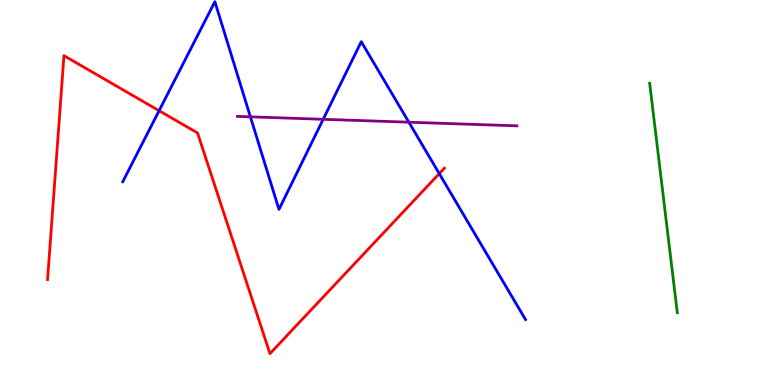[{'lines': ['blue', 'red'], 'intersections': [{'x': 2.05, 'y': 7.12}, {'x': 5.67, 'y': 5.49}]}, {'lines': ['green', 'red'], 'intersections': []}, {'lines': ['purple', 'red'], 'intersections': []}, {'lines': ['blue', 'green'], 'intersections': []}, {'lines': ['blue', 'purple'], 'intersections': [{'x': 3.23, 'y': 6.97}, {'x': 4.17, 'y': 6.9}, {'x': 5.28, 'y': 6.83}]}, {'lines': ['green', 'purple'], 'intersections': []}]